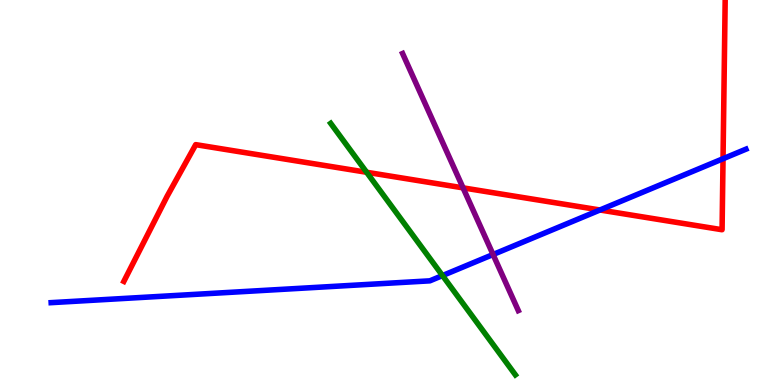[{'lines': ['blue', 'red'], 'intersections': [{'x': 7.74, 'y': 4.55}, {'x': 9.33, 'y': 5.88}]}, {'lines': ['green', 'red'], 'intersections': [{'x': 4.73, 'y': 5.53}]}, {'lines': ['purple', 'red'], 'intersections': [{'x': 5.98, 'y': 5.12}]}, {'lines': ['blue', 'green'], 'intersections': [{'x': 5.71, 'y': 2.84}]}, {'lines': ['blue', 'purple'], 'intersections': [{'x': 6.36, 'y': 3.39}]}, {'lines': ['green', 'purple'], 'intersections': []}]